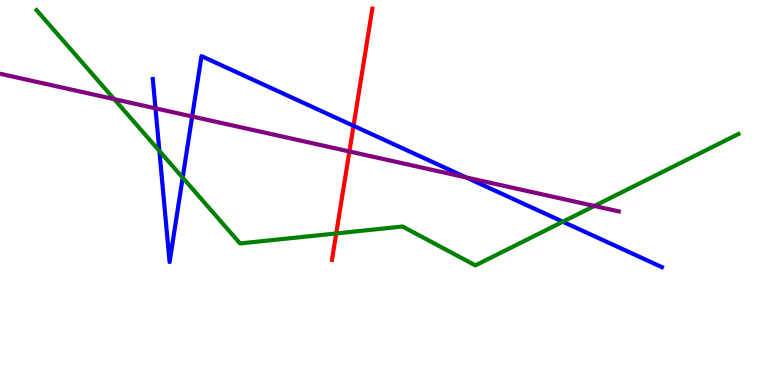[{'lines': ['blue', 'red'], 'intersections': [{'x': 4.56, 'y': 6.73}]}, {'lines': ['green', 'red'], 'intersections': [{'x': 4.34, 'y': 3.94}]}, {'lines': ['purple', 'red'], 'intersections': [{'x': 4.51, 'y': 6.07}]}, {'lines': ['blue', 'green'], 'intersections': [{'x': 2.06, 'y': 6.08}, {'x': 2.36, 'y': 5.39}, {'x': 7.26, 'y': 4.24}]}, {'lines': ['blue', 'purple'], 'intersections': [{'x': 2.01, 'y': 7.19}, {'x': 2.48, 'y': 6.97}, {'x': 6.02, 'y': 5.39}]}, {'lines': ['green', 'purple'], 'intersections': [{'x': 1.47, 'y': 7.43}, {'x': 7.67, 'y': 4.65}]}]